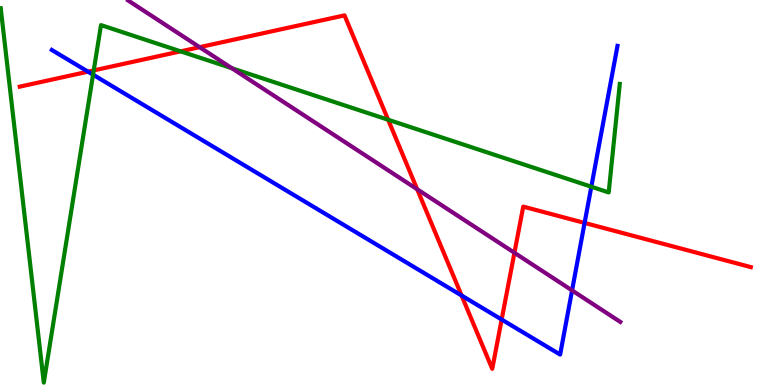[{'lines': ['blue', 'red'], 'intersections': [{'x': 1.14, 'y': 8.14}, {'x': 5.96, 'y': 2.32}, {'x': 6.47, 'y': 1.7}, {'x': 7.54, 'y': 4.21}]}, {'lines': ['green', 'red'], 'intersections': [{'x': 1.21, 'y': 8.17}, {'x': 2.33, 'y': 8.67}, {'x': 5.01, 'y': 6.89}]}, {'lines': ['purple', 'red'], 'intersections': [{'x': 2.58, 'y': 8.77}, {'x': 5.38, 'y': 5.08}, {'x': 6.64, 'y': 3.43}]}, {'lines': ['blue', 'green'], 'intersections': [{'x': 1.2, 'y': 8.06}, {'x': 7.63, 'y': 5.15}]}, {'lines': ['blue', 'purple'], 'intersections': [{'x': 7.38, 'y': 2.46}]}, {'lines': ['green', 'purple'], 'intersections': [{'x': 2.99, 'y': 8.23}]}]